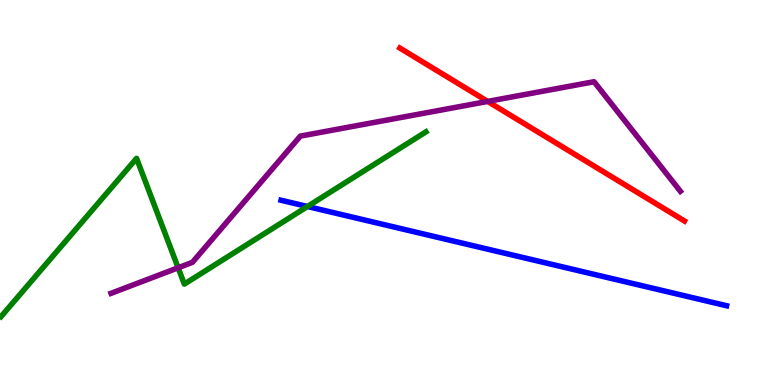[{'lines': ['blue', 'red'], 'intersections': []}, {'lines': ['green', 'red'], 'intersections': []}, {'lines': ['purple', 'red'], 'intersections': [{'x': 6.29, 'y': 7.37}]}, {'lines': ['blue', 'green'], 'intersections': [{'x': 3.97, 'y': 4.64}]}, {'lines': ['blue', 'purple'], 'intersections': []}, {'lines': ['green', 'purple'], 'intersections': [{'x': 2.3, 'y': 3.04}]}]